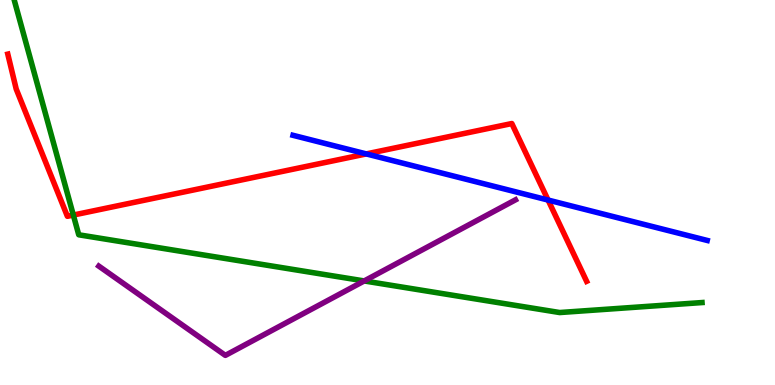[{'lines': ['blue', 'red'], 'intersections': [{'x': 4.73, 'y': 6.0}, {'x': 7.07, 'y': 4.8}]}, {'lines': ['green', 'red'], 'intersections': [{'x': 0.946, 'y': 4.41}]}, {'lines': ['purple', 'red'], 'intersections': []}, {'lines': ['blue', 'green'], 'intersections': []}, {'lines': ['blue', 'purple'], 'intersections': []}, {'lines': ['green', 'purple'], 'intersections': [{'x': 4.7, 'y': 2.7}]}]